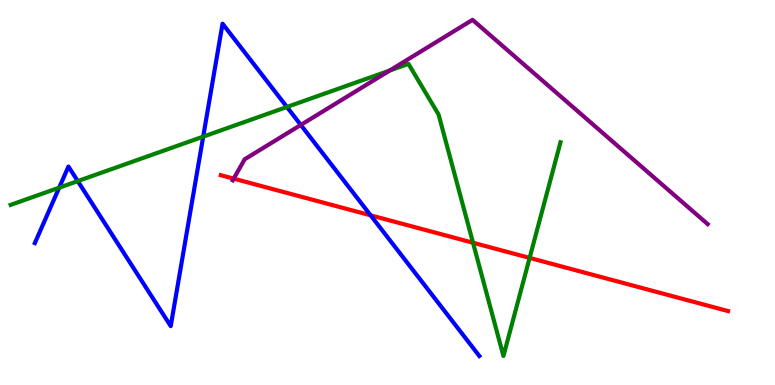[{'lines': ['blue', 'red'], 'intersections': [{'x': 4.78, 'y': 4.41}]}, {'lines': ['green', 'red'], 'intersections': [{'x': 6.1, 'y': 3.7}, {'x': 6.83, 'y': 3.3}]}, {'lines': ['purple', 'red'], 'intersections': [{'x': 3.02, 'y': 5.36}]}, {'lines': ['blue', 'green'], 'intersections': [{'x': 0.764, 'y': 5.13}, {'x': 1.0, 'y': 5.3}, {'x': 2.62, 'y': 6.45}, {'x': 3.7, 'y': 7.22}]}, {'lines': ['blue', 'purple'], 'intersections': [{'x': 3.88, 'y': 6.75}]}, {'lines': ['green', 'purple'], 'intersections': [{'x': 5.03, 'y': 8.17}]}]